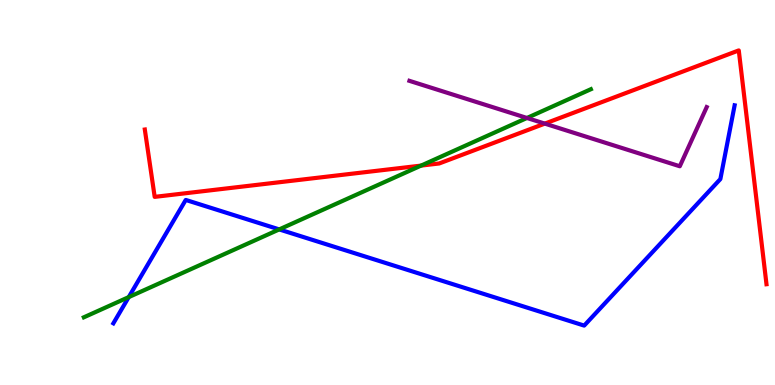[{'lines': ['blue', 'red'], 'intersections': []}, {'lines': ['green', 'red'], 'intersections': [{'x': 5.43, 'y': 5.7}]}, {'lines': ['purple', 'red'], 'intersections': [{'x': 7.03, 'y': 6.79}]}, {'lines': ['blue', 'green'], 'intersections': [{'x': 1.66, 'y': 2.28}, {'x': 3.6, 'y': 4.04}]}, {'lines': ['blue', 'purple'], 'intersections': []}, {'lines': ['green', 'purple'], 'intersections': [{'x': 6.8, 'y': 6.94}]}]